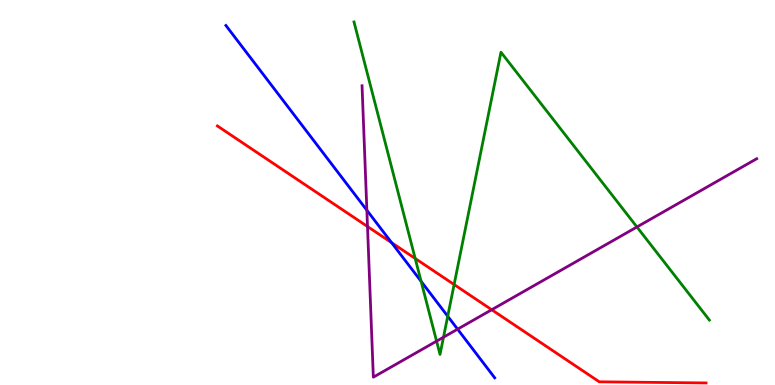[{'lines': ['blue', 'red'], 'intersections': [{'x': 5.05, 'y': 3.7}]}, {'lines': ['green', 'red'], 'intersections': [{'x': 5.36, 'y': 3.29}, {'x': 5.86, 'y': 2.61}]}, {'lines': ['purple', 'red'], 'intersections': [{'x': 4.74, 'y': 4.12}, {'x': 6.34, 'y': 1.96}]}, {'lines': ['blue', 'green'], 'intersections': [{'x': 5.43, 'y': 2.69}, {'x': 5.78, 'y': 1.79}]}, {'lines': ['blue', 'purple'], 'intersections': [{'x': 4.73, 'y': 4.54}, {'x': 5.9, 'y': 1.45}]}, {'lines': ['green', 'purple'], 'intersections': [{'x': 5.63, 'y': 1.14}, {'x': 5.72, 'y': 1.24}, {'x': 8.22, 'y': 4.1}]}]